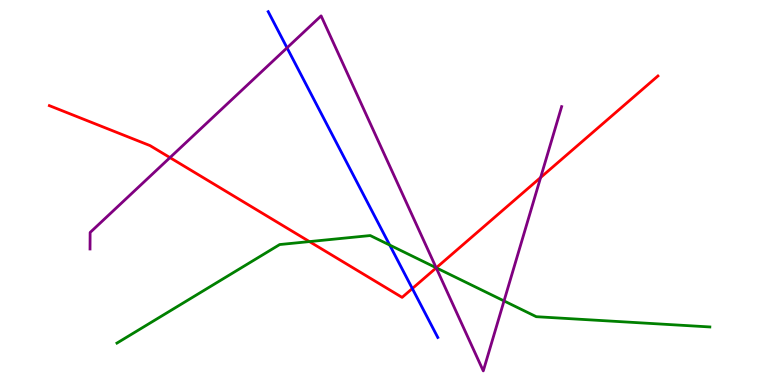[{'lines': ['blue', 'red'], 'intersections': [{'x': 5.32, 'y': 2.51}]}, {'lines': ['green', 'red'], 'intersections': [{'x': 3.99, 'y': 3.72}, {'x': 5.63, 'y': 3.04}]}, {'lines': ['purple', 'red'], 'intersections': [{'x': 2.19, 'y': 5.91}, {'x': 5.63, 'y': 3.04}, {'x': 6.98, 'y': 5.39}]}, {'lines': ['blue', 'green'], 'intersections': [{'x': 5.03, 'y': 3.63}]}, {'lines': ['blue', 'purple'], 'intersections': [{'x': 3.7, 'y': 8.76}]}, {'lines': ['green', 'purple'], 'intersections': [{'x': 5.63, 'y': 3.04}, {'x': 6.5, 'y': 2.18}]}]